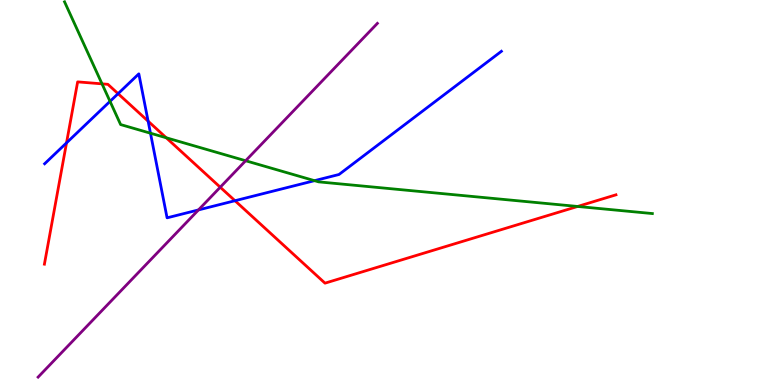[{'lines': ['blue', 'red'], 'intersections': [{'x': 0.858, 'y': 6.29}, {'x': 1.52, 'y': 7.57}, {'x': 1.91, 'y': 6.85}, {'x': 3.03, 'y': 4.79}]}, {'lines': ['green', 'red'], 'intersections': [{'x': 1.32, 'y': 7.82}, {'x': 2.15, 'y': 6.42}, {'x': 7.45, 'y': 4.64}]}, {'lines': ['purple', 'red'], 'intersections': [{'x': 2.84, 'y': 5.14}]}, {'lines': ['blue', 'green'], 'intersections': [{'x': 1.42, 'y': 7.37}, {'x': 1.94, 'y': 6.54}, {'x': 4.06, 'y': 5.31}]}, {'lines': ['blue', 'purple'], 'intersections': [{'x': 2.56, 'y': 4.55}]}, {'lines': ['green', 'purple'], 'intersections': [{'x': 3.17, 'y': 5.82}]}]